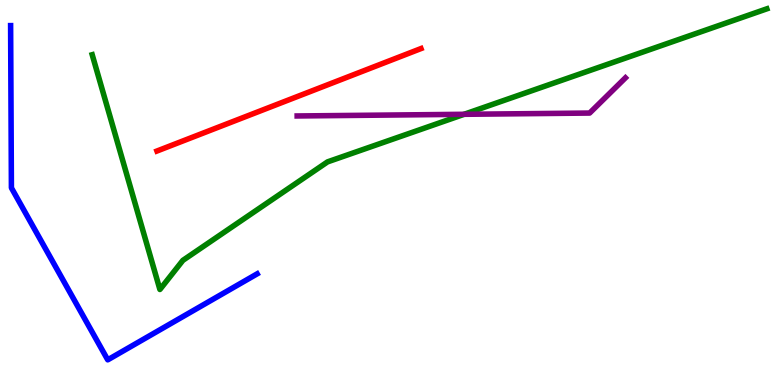[{'lines': ['blue', 'red'], 'intersections': []}, {'lines': ['green', 'red'], 'intersections': []}, {'lines': ['purple', 'red'], 'intersections': []}, {'lines': ['blue', 'green'], 'intersections': []}, {'lines': ['blue', 'purple'], 'intersections': []}, {'lines': ['green', 'purple'], 'intersections': [{'x': 5.99, 'y': 7.03}]}]